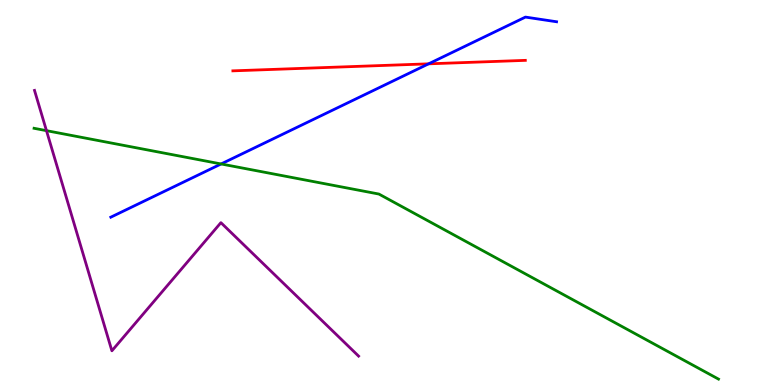[{'lines': ['blue', 'red'], 'intersections': [{'x': 5.53, 'y': 8.34}]}, {'lines': ['green', 'red'], 'intersections': []}, {'lines': ['purple', 'red'], 'intersections': []}, {'lines': ['blue', 'green'], 'intersections': [{'x': 2.85, 'y': 5.74}]}, {'lines': ['blue', 'purple'], 'intersections': []}, {'lines': ['green', 'purple'], 'intersections': [{'x': 0.6, 'y': 6.61}]}]